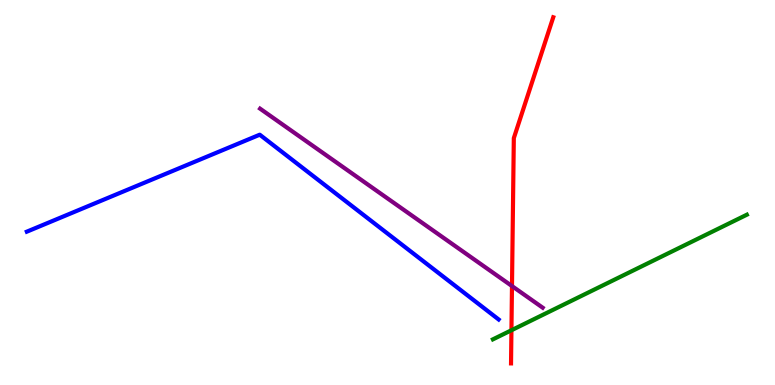[{'lines': ['blue', 'red'], 'intersections': []}, {'lines': ['green', 'red'], 'intersections': [{'x': 6.6, 'y': 1.42}]}, {'lines': ['purple', 'red'], 'intersections': [{'x': 6.61, 'y': 2.57}]}, {'lines': ['blue', 'green'], 'intersections': []}, {'lines': ['blue', 'purple'], 'intersections': []}, {'lines': ['green', 'purple'], 'intersections': []}]